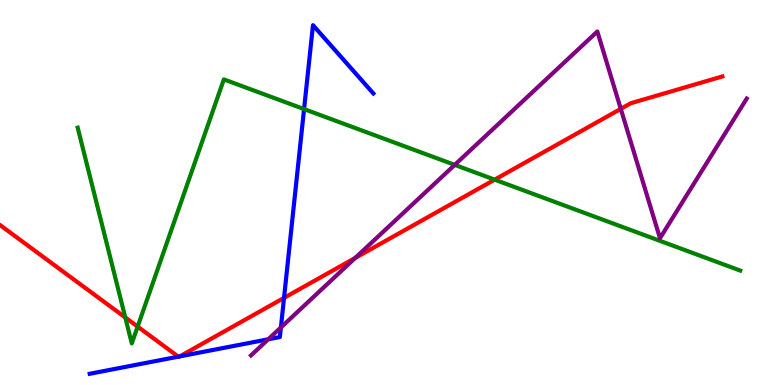[{'lines': ['blue', 'red'], 'intersections': [{'x': 2.3, 'y': 0.736}, {'x': 2.32, 'y': 0.743}, {'x': 3.66, 'y': 2.26}]}, {'lines': ['green', 'red'], 'intersections': [{'x': 1.62, 'y': 1.75}, {'x': 1.78, 'y': 1.52}, {'x': 6.38, 'y': 5.33}]}, {'lines': ['purple', 'red'], 'intersections': [{'x': 4.58, 'y': 3.3}, {'x': 8.01, 'y': 7.17}]}, {'lines': ['blue', 'green'], 'intersections': [{'x': 3.92, 'y': 7.17}]}, {'lines': ['blue', 'purple'], 'intersections': [{'x': 3.46, 'y': 1.19}, {'x': 3.62, 'y': 1.49}]}, {'lines': ['green', 'purple'], 'intersections': [{'x': 5.87, 'y': 5.72}]}]